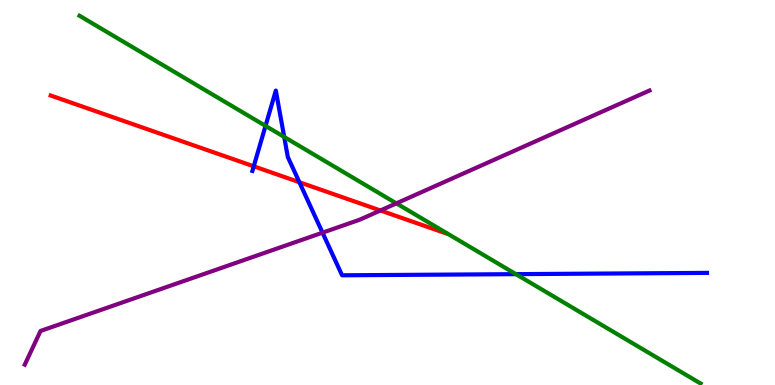[{'lines': ['blue', 'red'], 'intersections': [{'x': 3.27, 'y': 5.68}, {'x': 3.86, 'y': 5.27}]}, {'lines': ['green', 'red'], 'intersections': []}, {'lines': ['purple', 'red'], 'intersections': [{'x': 4.91, 'y': 4.53}]}, {'lines': ['blue', 'green'], 'intersections': [{'x': 3.43, 'y': 6.73}, {'x': 3.67, 'y': 6.44}, {'x': 6.66, 'y': 2.88}]}, {'lines': ['blue', 'purple'], 'intersections': [{'x': 4.16, 'y': 3.96}]}, {'lines': ['green', 'purple'], 'intersections': [{'x': 5.11, 'y': 4.72}]}]